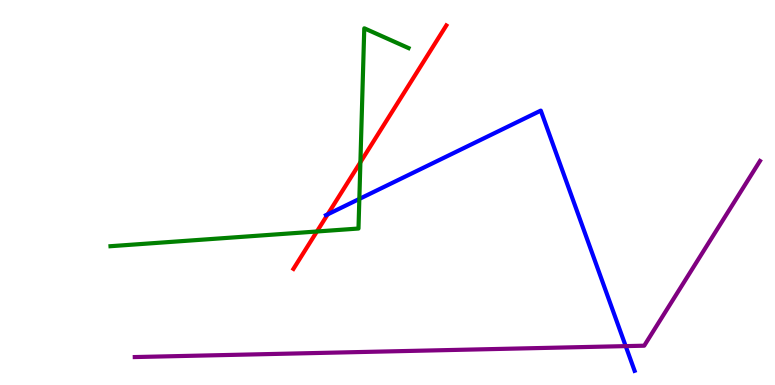[{'lines': ['blue', 'red'], 'intersections': [{'x': 4.23, 'y': 4.43}]}, {'lines': ['green', 'red'], 'intersections': [{'x': 4.09, 'y': 3.99}, {'x': 4.65, 'y': 5.79}]}, {'lines': ['purple', 'red'], 'intersections': []}, {'lines': ['blue', 'green'], 'intersections': [{'x': 4.64, 'y': 4.83}]}, {'lines': ['blue', 'purple'], 'intersections': [{'x': 8.07, 'y': 1.01}]}, {'lines': ['green', 'purple'], 'intersections': []}]